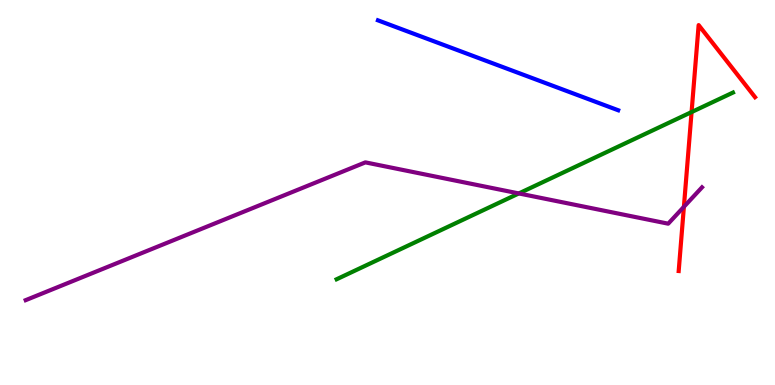[{'lines': ['blue', 'red'], 'intersections': []}, {'lines': ['green', 'red'], 'intersections': [{'x': 8.92, 'y': 7.09}]}, {'lines': ['purple', 'red'], 'intersections': [{'x': 8.82, 'y': 4.63}]}, {'lines': ['blue', 'green'], 'intersections': []}, {'lines': ['blue', 'purple'], 'intersections': []}, {'lines': ['green', 'purple'], 'intersections': [{'x': 6.69, 'y': 4.98}]}]